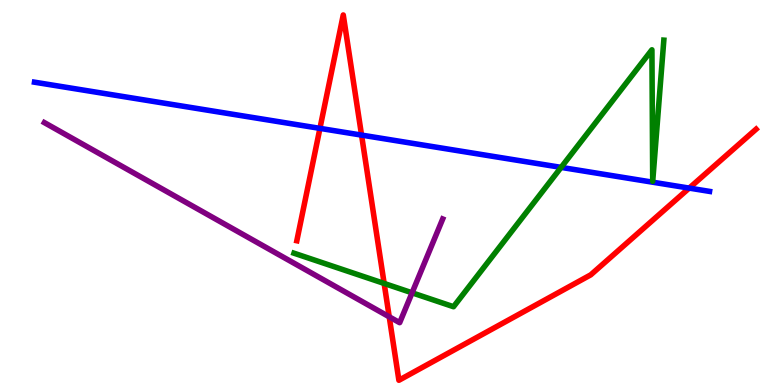[{'lines': ['blue', 'red'], 'intersections': [{'x': 4.13, 'y': 6.67}, {'x': 4.67, 'y': 6.49}, {'x': 8.89, 'y': 5.11}]}, {'lines': ['green', 'red'], 'intersections': [{'x': 4.96, 'y': 2.64}]}, {'lines': ['purple', 'red'], 'intersections': [{'x': 5.02, 'y': 1.77}]}, {'lines': ['blue', 'green'], 'intersections': [{'x': 7.24, 'y': 5.65}]}, {'lines': ['blue', 'purple'], 'intersections': []}, {'lines': ['green', 'purple'], 'intersections': [{'x': 5.32, 'y': 2.39}]}]